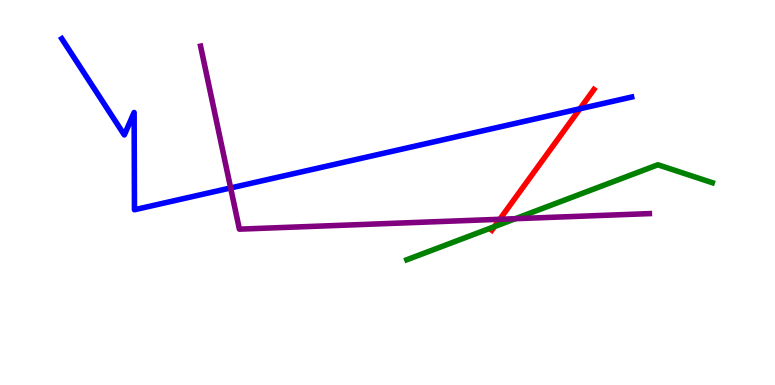[{'lines': ['blue', 'red'], 'intersections': [{'x': 7.48, 'y': 7.18}]}, {'lines': ['green', 'red'], 'intersections': [{'x': 6.38, 'y': 4.11}]}, {'lines': ['purple', 'red'], 'intersections': [{'x': 6.45, 'y': 4.3}]}, {'lines': ['blue', 'green'], 'intersections': []}, {'lines': ['blue', 'purple'], 'intersections': [{'x': 2.98, 'y': 5.12}]}, {'lines': ['green', 'purple'], 'intersections': [{'x': 6.65, 'y': 4.32}]}]